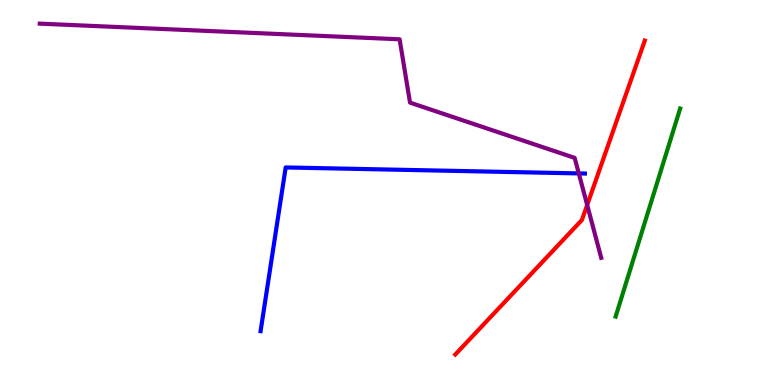[{'lines': ['blue', 'red'], 'intersections': []}, {'lines': ['green', 'red'], 'intersections': []}, {'lines': ['purple', 'red'], 'intersections': [{'x': 7.58, 'y': 4.68}]}, {'lines': ['blue', 'green'], 'intersections': []}, {'lines': ['blue', 'purple'], 'intersections': [{'x': 7.47, 'y': 5.5}]}, {'lines': ['green', 'purple'], 'intersections': []}]